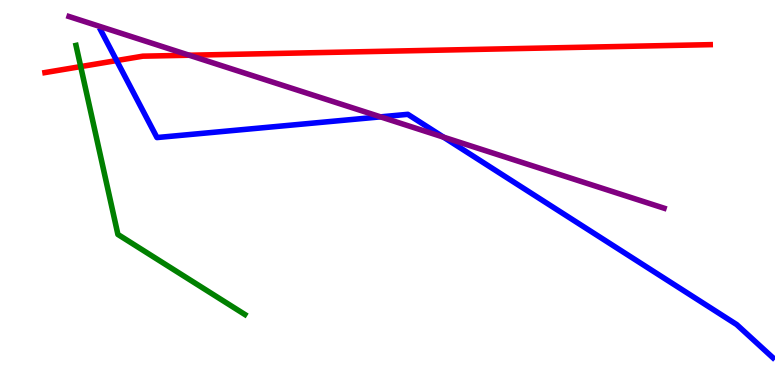[{'lines': ['blue', 'red'], 'intersections': [{'x': 1.5, 'y': 8.43}]}, {'lines': ['green', 'red'], 'intersections': [{'x': 1.04, 'y': 8.27}]}, {'lines': ['purple', 'red'], 'intersections': [{'x': 2.44, 'y': 8.57}]}, {'lines': ['blue', 'green'], 'intersections': []}, {'lines': ['blue', 'purple'], 'intersections': [{'x': 4.91, 'y': 6.96}, {'x': 5.72, 'y': 6.44}]}, {'lines': ['green', 'purple'], 'intersections': []}]